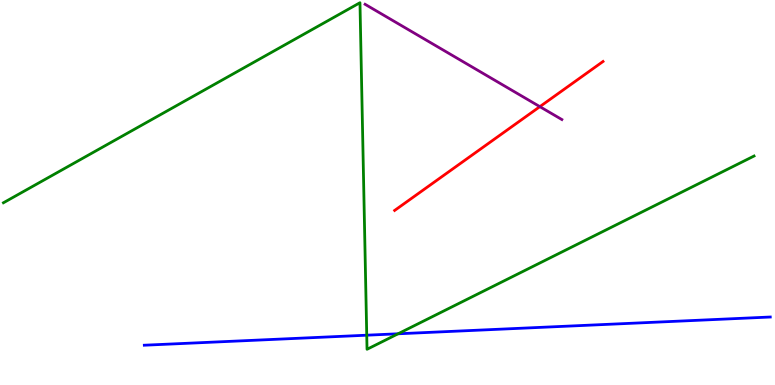[{'lines': ['blue', 'red'], 'intersections': []}, {'lines': ['green', 'red'], 'intersections': []}, {'lines': ['purple', 'red'], 'intersections': [{'x': 6.97, 'y': 7.23}]}, {'lines': ['blue', 'green'], 'intersections': [{'x': 4.73, 'y': 1.29}, {'x': 5.14, 'y': 1.33}]}, {'lines': ['blue', 'purple'], 'intersections': []}, {'lines': ['green', 'purple'], 'intersections': []}]